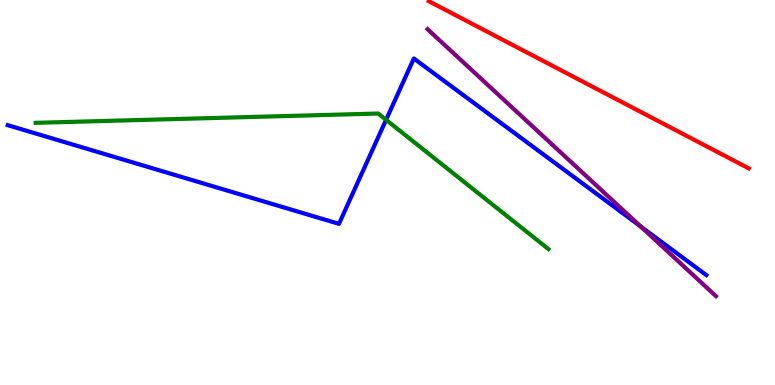[{'lines': ['blue', 'red'], 'intersections': []}, {'lines': ['green', 'red'], 'intersections': []}, {'lines': ['purple', 'red'], 'intersections': []}, {'lines': ['blue', 'green'], 'intersections': [{'x': 4.98, 'y': 6.89}]}, {'lines': ['blue', 'purple'], 'intersections': [{'x': 8.27, 'y': 4.12}]}, {'lines': ['green', 'purple'], 'intersections': []}]